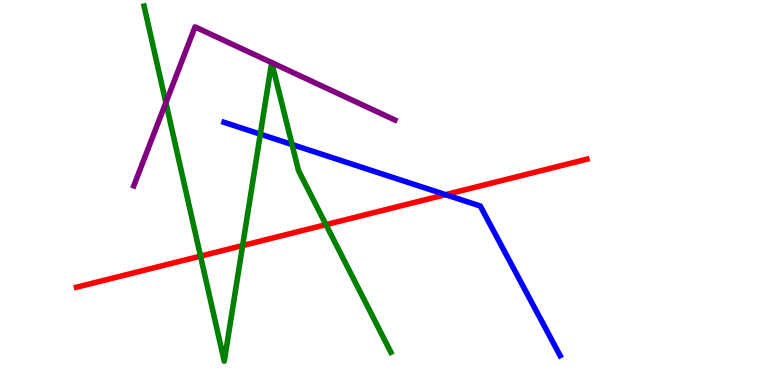[{'lines': ['blue', 'red'], 'intersections': [{'x': 5.75, 'y': 4.94}]}, {'lines': ['green', 'red'], 'intersections': [{'x': 2.59, 'y': 3.35}, {'x': 3.13, 'y': 3.62}, {'x': 4.21, 'y': 4.16}]}, {'lines': ['purple', 'red'], 'intersections': []}, {'lines': ['blue', 'green'], 'intersections': [{'x': 3.36, 'y': 6.52}, {'x': 3.77, 'y': 6.25}]}, {'lines': ['blue', 'purple'], 'intersections': []}, {'lines': ['green', 'purple'], 'intersections': [{'x': 2.14, 'y': 7.33}, {'x': 3.51, 'y': 8.37}, {'x': 3.51, 'y': 8.37}]}]